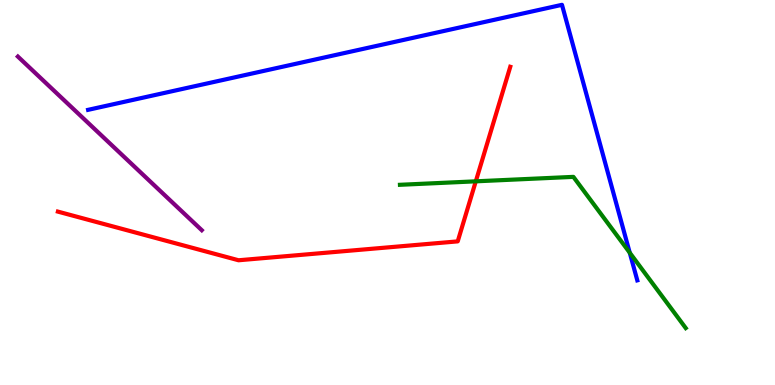[{'lines': ['blue', 'red'], 'intersections': []}, {'lines': ['green', 'red'], 'intersections': [{'x': 6.14, 'y': 5.29}]}, {'lines': ['purple', 'red'], 'intersections': []}, {'lines': ['blue', 'green'], 'intersections': [{'x': 8.13, 'y': 3.44}]}, {'lines': ['blue', 'purple'], 'intersections': []}, {'lines': ['green', 'purple'], 'intersections': []}]